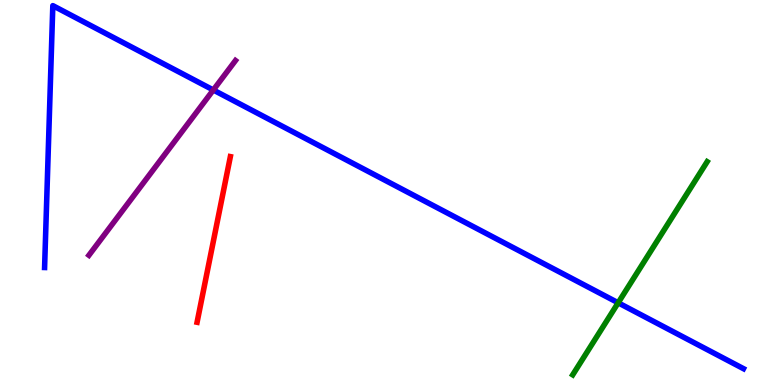[{'lines': ['blue', 'red'], 'intersections': []}, {'lines': ['green', 'red'], 'intersections': []}, {'lines': ['purple', 'red'], 'intersections': []}, {'lines': ['blue', 'green'], 'intersections': [{'x': 7.98, 'y': 2.14}]}, {'lines': ['blue', 'purple'], 'intersections': [{'x': 2.75, 'y': 7.66}]}, {'lines': ['green', 'purple'], 'intersections': []}]